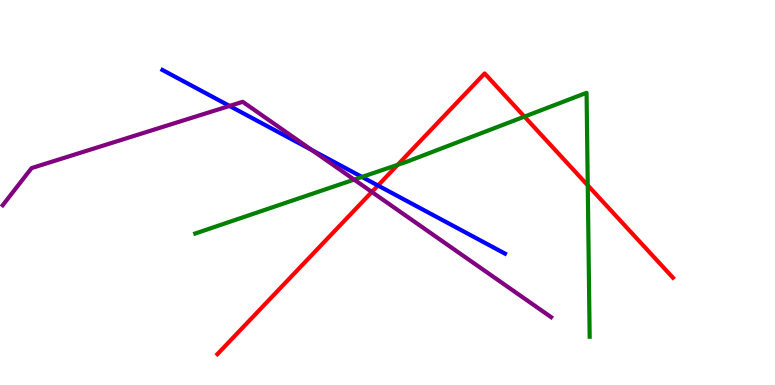[{'lines': ['blue', 'red'], 'intersections': [{'x': 4.88, 'y': 5.18}]}, {'lines': ['green', 'red'], 'intersections': [{'x': 5.13, 'y': 5.72}, {'x': 6.77, 'y': 6.97}, {'x': 7.58, 'y': 5.19}]}, {'lines': ['purple', 'red'], 'intersections': [{'x': 4.8, 'y': 5.01}]}, {'lines': ['blue', 'green'], 'intersections': [{'x': 4.67, 'y': 5.4}]}, {'lines': ['blue', 'purple'], 'intersections': [{'x': 2.96, 'y': 7.25}, {'x': 4.02, 'y': 6.1}]}, {'lines': ['green', 'purple'], 'intersections': [{'x': 4.57, 'y': 5.34}]}]